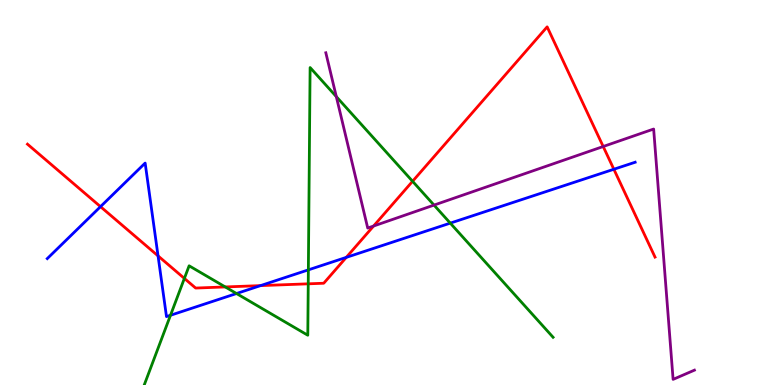[{'lines': ['blue', 'red'], 'intersections': [{'x': 1.3, 'y': 4.63}, {'x': 2.04, 'y': 3.35}, {'x': 3.36, 'y': 2.58}, {'x': 4.47, 'y': 3.31}, {'x': 7.92, 'y': 5.6}]}, {'lines': ['green', 'red'], 'intersections': [{'x': 2.38, 'y': 2.77}, {'x': 2.91, 'y': 2.55}, {'x': 3.98, 'y': 2.63}, {'x': 5.32, 'y': 5.29}]}, {'lines': ['purple', 'red'], 'intersections': [{'x': 4.82, 'y': 4.13}, {'x': 7.78, 'y': 6.19}]}, {'lines': ['blue', 'green'], 'intersections': [{'x': 2.2, 'y': 1.81}, {'x': 3.05, 'y': 2.38}, {'x': 3.98, 'y': 2.99}, {'x': 5.81, 'y': 4.2}]}, {'lines': ['blue', 'purple'], 'intersections': []}, {'lines': ['green', 'purple'], 'intersections': [{'x': 4.34, 'y': 7.49}, {'x': 5.6, 'y': 4.67}]}]